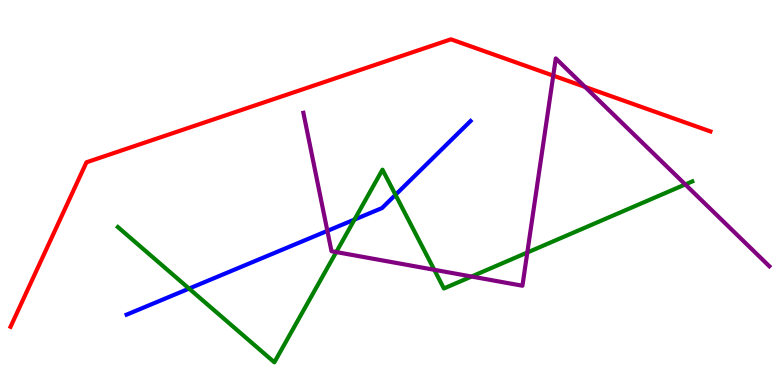[{'lines': ['blue', 'red'], 'intersections': []}, {'lines': ['green', 'red'], 'intersections': []}, {'lines': ['purple', 'red'], 'intersections': [{'x': 7.14, 'y': 8.04}, {'x': 7.55, 'y': 7.74}]}, {'lines': ['blue', 'green'], 'intersections': [{'x': 2.44, 'y': 2.5}, {'x': 4.57, 'y': 4.3}, {'x': 5.1, 'y': 4.94}]}, {'lines': ['blue', 'purple'], 'intersections': [{'x': 4.22, 'y': 4.0}]}, {'lines': ['green', 'purple'], 'intersections': [{'x': 4.34, 'y': 3.45}, {'x': 5.6, 'y': 2.99}, {'x': 6.08, 'y': 2.82}, {'x': 6.8, 'y': 3.44}, {'x': 8.84, 'y': 5.21}]}]